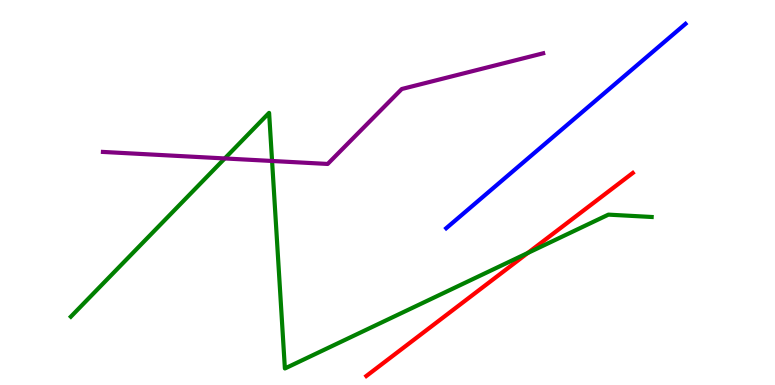[{'lines': ['blue', 'red'], 'intersections': []}, {'lines': ['green', 'red'], 'intersections': [{'x': 6.81, 'y': 3.43}]}, {'lines': ['purple', 'red'], 'intersections': []}, {'lines': ['blue', 'green'], 'intersections': []}, {'lines': ['blue', 'purple'], 'intersections': []}, {'lines': ['green', 'purple'], 'intersections': [{'x': 2.9, 'y': 5.88}, {'x': 3.51, 'y': 5.82}]}]